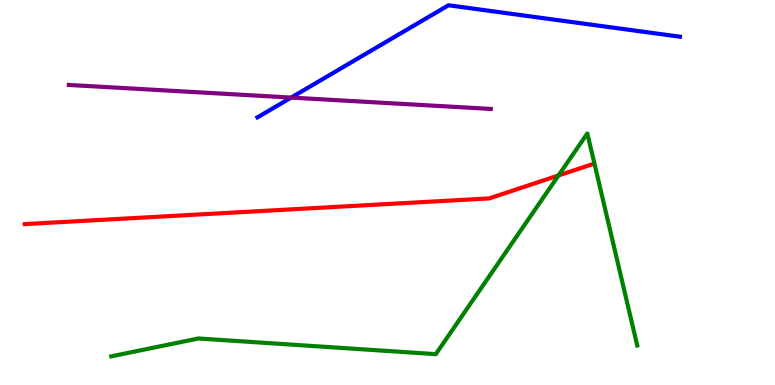[{'lines': ['blue', 'red'], 'intersections': []}, {'lines': ['green', 'red'], 'intersections': [{'x': 7.21, 'y': 5.44}]}, {'lines': ['purple', 'red'], 'intersections': []}, {'lines': ['blue', 'green'], 'intersections': []}, {'lines': ['blue', 'purple'], 'intersections': [{'x': 3.76, 'y': 7.47}]}, {'lines': ['green', 'purple'], 'intersections': []}]